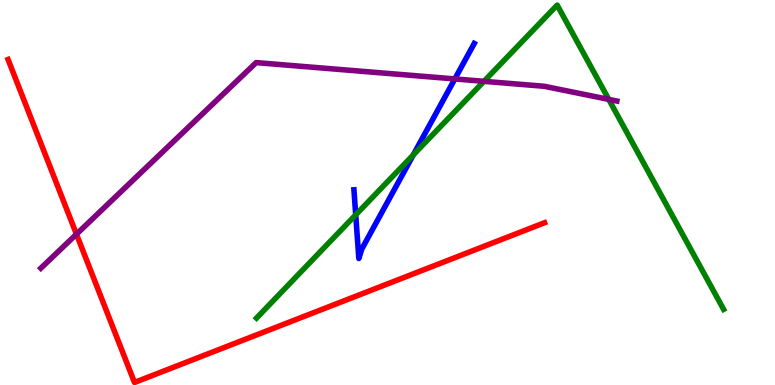[{'lines': ['blue', 'red'], 'intersections': []}, {'lines': ['green', 'red'], 'intersections': []}, {'lines': ['purple', 'red'], 'intersections': [{'x': 0.986, 'y': 3.92}]}, {'lines': ['blue', 'green'], 'intersections': [{'x': 4.59, 'y': 4.42}, {'x': 5.33, 'y': 5.98}]}, {'lines': ['blue', 'purple'], 'intersections': [{'x': 5.87, 'y': 7.95}]}, {'lines': ['green', 'purple'], 'intersections': [{'x': 6.24, 'y': 7.89}, {'x': 7.85, 'y': 7.42}]}]